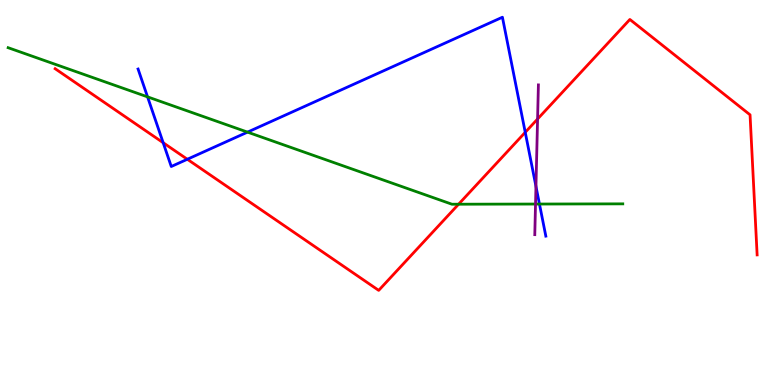[{'lines': ['blue', 'red'], 'intersections': [{'x': 2.11, 'y': 6.29}, {'x': 2.42, 'y': 5.86}, {'x': 6.78, 'y': 6.56}]}, {'lines': ['green', 'red'], 'intersections': [{'x': 5.92, 'y': 4.7}]}, {'lines': ['purple', 'red'], 'intersections': [{'x': 6.94, 'y': 6.91}]}, {'lines': ['blue', 'green'], 'intersections': [{'x': 1.9, 'y': 7.48}, {'x': 3.19, 'y': 6.57}, {'x': 6.96, 'y': 4.7}]}, {'lines': ['blue', 'purple'], 'intersections': [{'x': 6.92, 'y': 5.16}]}, {'lines': ['green', 'purple'], 'intersections': [{'x': 6.91, 'y': 4.7}]}]